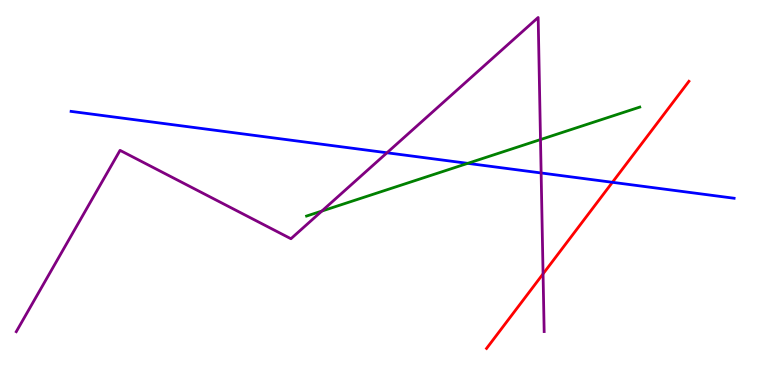[{'lines': ['blue', 'red'], 'intersections': [{'x': 7.9, 'y': 5.26}]}, {'lines': ['green', 'red'], 'intersections': []}, {'lines': ['purple', 'red'], 'intersections': [{'x': 7.01, 'y': 2.89}]}, {'lines': ['blue', 'green'], 'intersections': [{'x': 6.04, 'y': 5.76}]}, {'lines': ['blue', 'purple'], 'intersections': [{'x': 4.99, 'y': 6.03}, {'x': 6.98, 'y': 5.51}]}, {'lines': ['green', 'purple'], 'intersections': [{'x': 4.15, 'y': 4.52}, {'x': 6.97, 'y': 6.38}]}]